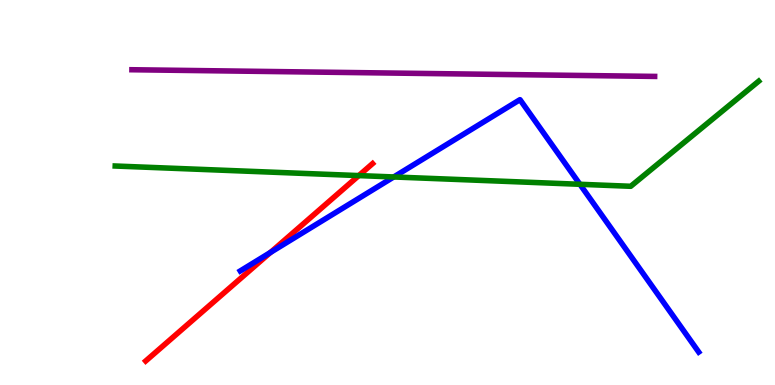[{'lines': ['blue', 'red'], 'intersections': [{'x': 3.49, 'y': 3.44}]}, {'lines': ['green', 'red'], 'intersections': [{'x': 4.63, 'y': 5.44}]}, {'lines': ['purple', 'red'], 'intersections': []}, {'lines': ['blue', 'green'], 'intersections': [{'x': 5.08, 'y': 5.4}, {'x': 7.48, 'y': 5.21}]}, {'lines': ['blue', 'purple'], 'intersections': []}, {'lines': ['green', 'purple'], 'intersections': []}]